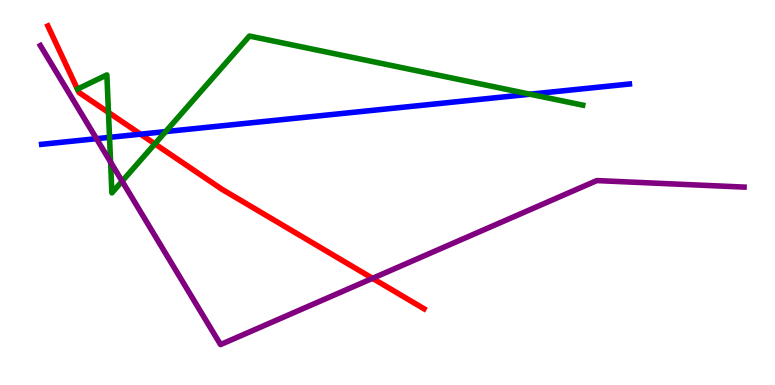[{'lines': ['blue', 'red'], 'intersections': [{'x': 1.81, 'y': 6.52}]}, {'lines': ['green', 'red'], 'intersections': [{'x': 1.4, 'y': 7.08}, {'x': 2.0, 'y': 6.26}]}, {'lines': ['purple', 'red'], 'intersections': [{'x': 4.81, 'y': 2.77}]}, {'lines': ['blue', 'green'], 'intersections': [{'x': 1.41, 'y': 6.43}, {'x': 2.14, 'y': 6.58}, {'x': 6.84, 'y': 7.55}]}, {'lines': ['blue', 'purple'], 'intersections': [{'x': 1.24, 'y': 6.4}]}, {'lines': ['green', 'purple'], 'intersections': [{'x': 1.43, 'y': 5.79}, {'x': 1.58, 'y': 5.29}]}]